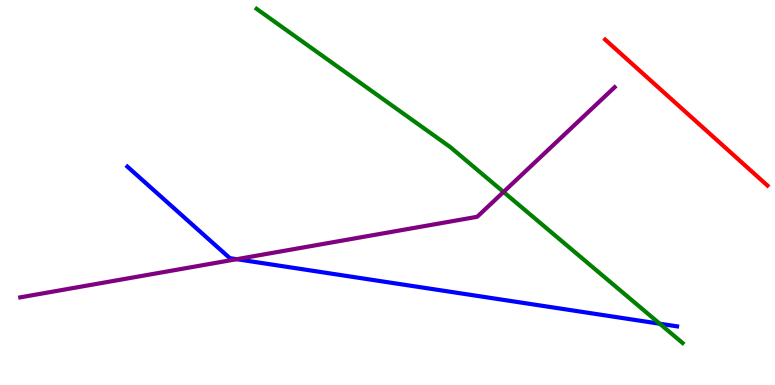[{'lines': ['blue', 'red'], 'intersections': []}, {'lines': ['green', 'red'], 'intersections': []}, {'lines': ['purple', 'red'], 'intersections': []}, {'lines': ['blue', 'green'], 'intersections': [{'x': 8.51, 'y': 1.59}]}, {'lines': ['blue', 'purple'], 'intersections': [{'x': 3.05, 'y': 3.27}]}, {'lines': ['green', 'purple'], 'intersections': [{'x': 6.5, 'y': 5.01}]}]